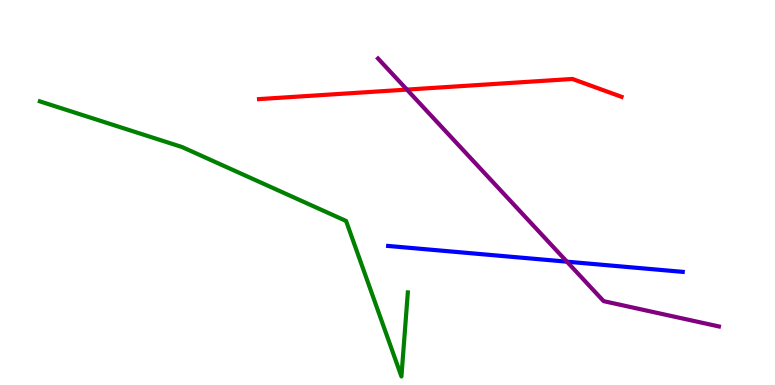[{'lines': ['blue', 'red'], 'intersections': []}, {'lines': ['green', 'red'], 'intersections': []}, {'lines': ['purple', 'red'], 'intersections': [{'x': 5.25, 'y': 7.67}]}, {'lines': ['blue', 'green'], 'intersections': []}, {'lines': ['blue', 'purple'], 'intersections': [{'x': 7.32, 'y': 3.2}]}, {'lines': ['green', 'purple'], 'intersections': []}]